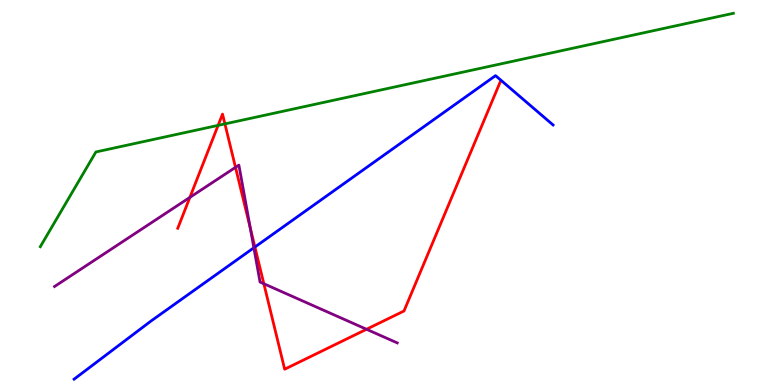[{'lines': ['blue', 'red'], 'intersections': [{'x': 3.29, 'y': 3.58}]}, {'lines': ['green', 'red'], 'intersections': [{'x': 2.81, 'y': 6.74}, {'x': 2.9, 'y': 6.78}]}, {'lines': ['purple', 'red'], 'intersections': [{'x': 2.45, 'y': 4.87}, {'x': 3.04, 'y': 5.65}, {'x': 3.23, 'y': 4.08}, {'x': 3.4, 'y': 2.63}, {'x': 4.73, 'y': 1.45}]}, {'lines': ['blue', 'green'], 'intersections': []}, {'lines': ['blue', 'purple'], 'intersections': [{'x': 3.28, 'y': 3.56}]}, {'lines': ['green', 'purple'], 'intersections': []}]